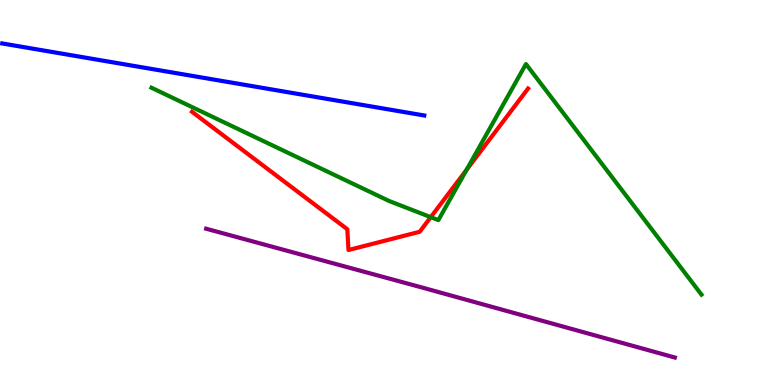[{'lines': ['blue', 'red'], 'intersections': []}, {'lines': ['green', 'red'], 'intersections': [{'x': 5.56, 'y': 4.36}, {'x': 6.02, 'y': 5.59}]}, {'lines': ['purple', 'red'], 'intersections': []}, {'lines': ['blue', 'green'], 'intersections': []}, {'lines': ['blue', 'purple'], 'intersections': []}, {'lines': ['green', 'purple'], 'intersections': []}]